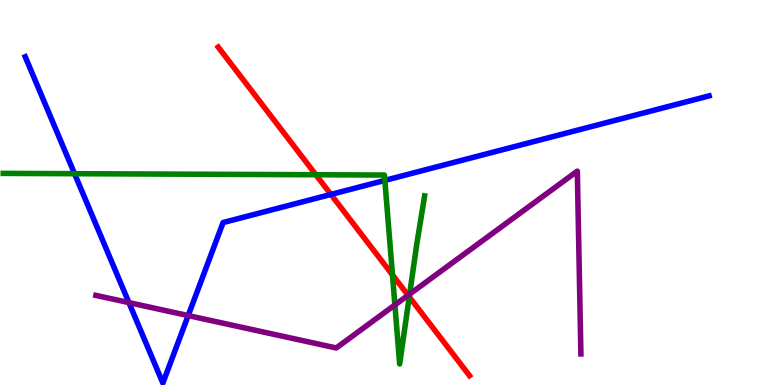[{'lines': ['blue', 'red'], 'intersections': [{'x': 4.27, 'y': 4.95}]}, {'lines': ['green', 'red'], 'intersections': [{'x': 4.08, 'y': 5.46}, {'x': 5.06, 'y': 2.86}, {'x': 5.28, 'y': 2.29}]}, {'lines': ['purple', 'red'], 'intersections': [{'x': 5.27, 'y': 2.33}]}, {'lines': ['blue', 'green'], 'intersections': [{'x': 0.962, 'y': 5.49}, {'x': 4.97, 'y': 5.31}]}, {'lines': ['blue', 'purple'], 'intersections': [{'x': 1.66, 'y': 2.14}, {'x': 2.43, 'y': 1.8}]}, {'lines': ['green', 'purple'], 'intersections': [{'x': 5.1, 'y': 2.08}, {'x': 5.29, 'y': 2.36}]}]